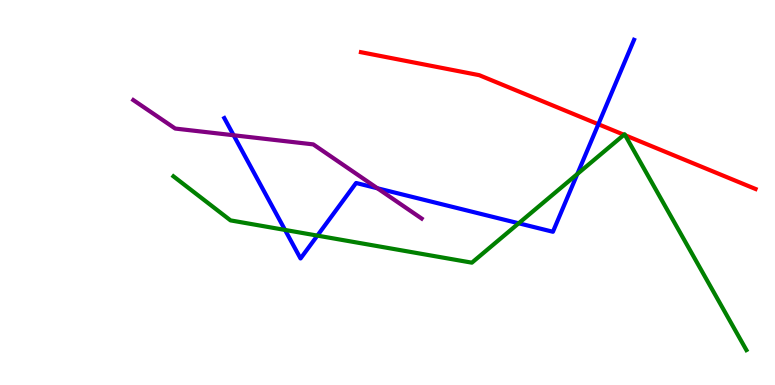[{'lines': ['blue', 'red'], 'intersections': [{'x': 7.72, 'y': 6.77}]}, {'lines': ['green', 'red'], 'intersections': [{'x': 8.05, 'y': 6.5}, {'x': 8.07, 'y': 6.49}]}, {'lines': ['purple', 'red'], 'intersections': []}, {'lines': ['blue', 'green'], 'intersections': [{'x': 3.68, 'y': 4.03}, {'x': 4.1, 'y': 3.88}, {'x': 6.69, 'y': 4.2}, {'x': 7.45, 'y': 5.48}]}, {'lines': ['blue', 'purple'], 'intersections': [{'x': 3.01, 'y': 6.49}, {'x': 4.87, 'y': 5.11}]}, {'lines': ['green', 'purple'], 'intersections': []}]